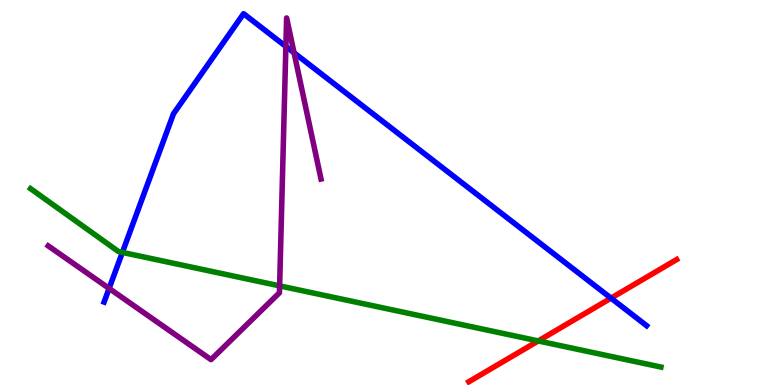[{'lines': ['blue', 'red'], 'intersections': [{'x': 7.88, 'y': 2.26}]}, {'lines': ['green', 'red'], 'intersections': [{'x': 6.95, 'y': 1.14}]}, {'lines': ['purple', 'red'], 'intersections': []}, {'lines': ['blue', 'green'], 'intersections': [{'x': 1.58, 'y': 3.44}]}, {'lines': ['blue', 'purple'], 'intersections': [{'x': 1.41, 'y': 2.51}, {'x': 3.69, 'y': 8.79}, {'x': 3.79, 'y': 8.63}]}, {'lines': ['green', 'purple'], 'intersections': [{'x': 3.61, 'y': 2.57}]}]